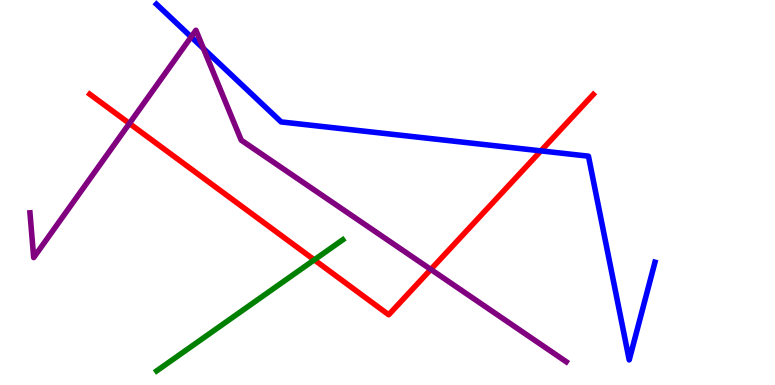[{'lines': ['blue', 'red'], 'intersections': [{'x': 6.98, 'y': 6.08}]}, {'lines': ['green', 'red'], 'intersections': [{'x': 4.06, 'y': 3.25}]}, {'lines': ['purple', 'red'], 'intersections': [{'x': 1.67, 'y': 6.79}, {'x': 5.56, 'y': 3.0}]}, {'lines': ['blue', 'green'], 'intersections': []}, {'lines': ['blue', 'purple'], 'intersections': [{'x': 2.47, 'y': 9.04}, {'x': 2.63, 'y': 8.74}]}, {'lines': ['green', 'purple'], 'intersections': []}]